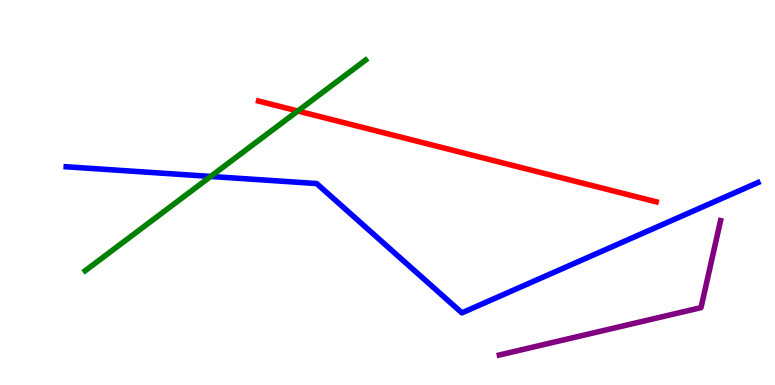[{'lines': ['blue', 'red'], 'intersections': []}, {'lines': ['green', 'red'], 'intersections': [{'x': 3.84, 'y': 7.12}]}, {'lines': ['purple', 'red'], 'intersections': []}, {'lines': ['blue', 'green'], 'intersections': [{'x': 2.72, 'y': 5.42}]}, {'lines': ['blue', 'purple'], 'intersections': []}, {'lines': ['green', 'purple'], 'intersections': []}]